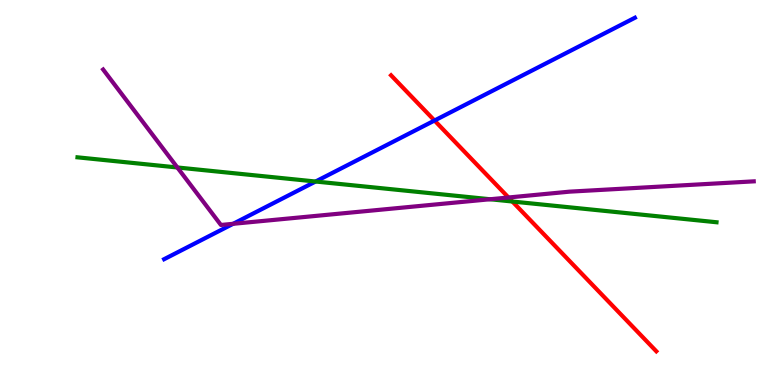[{'lines': ['blue', 'red'], 'intersections': [{'x': 5.61, 'y': 6.87}]}, {'lines': ['green', 'red'], 'intersections': [{'x': 6.61, 'y': 4.77}]}, {'lines': ['purple', 'red'], 'intersections': [{'x': 6.56, 'y': 4.87}]}, {'lines': ['blue', 'green'], 'intersections': [{'x': 4.07, 'y': 5.29}]}, {'lines': ['blue', 'purple'], 'intersections': [{'x': 3.01, 'y': 4.19}]}, {'lines': ['green', 'purple'], 'intersections': [{'x': 2.29, 'y': 5.65}, {'x': 6.32, 'y': 4.82}]}]